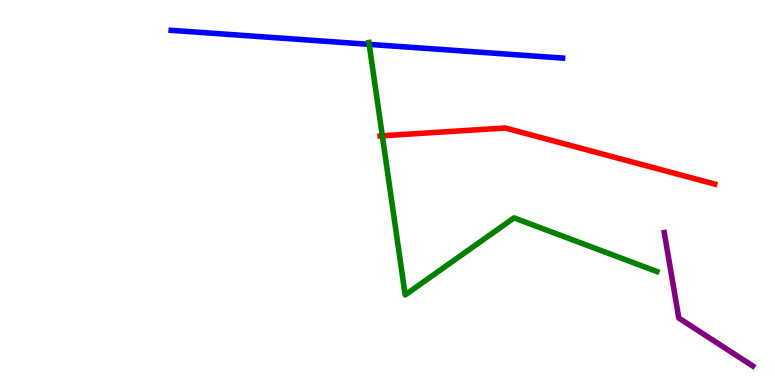[{'lines': ['blue', 'red'], 'intersections': []}, {'lines': ['green', 'red'], 'intersections': [{'x': 4.93, 'y': 6.47}]}, {'lines': ['purple', 'red'], 'intersections': []}, {'lines': ['blue', 'green'], 'intersections': [{'x': 4.76, 'y': 8.85}]}, {'lines': ['blue', 'purple'], 'intersections': []}, {'lines': ['green', 'purple'], 'intersections': []}]